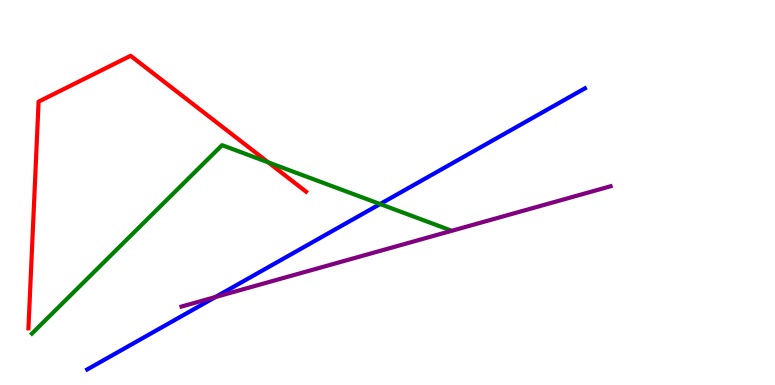[{'lines': ['blue', 'red'], 'intersections': []}, {'lines': ['green', 'red'], 'intersections': [{'x': 3.46, 'y': 5.78}]}, {'lines': ['purple', 'red'], 'intersections': []}, {'lines': ['blue', 'green'], 'intersections': [{'x': 4.9, 'y': 4.7}]}, {'lines': ['blue', 'purple'], 'intersections': [{'x': 2.78, 'y': 2.28}]}, {'lines': ['green', 'purple'], 'intersections': []}]